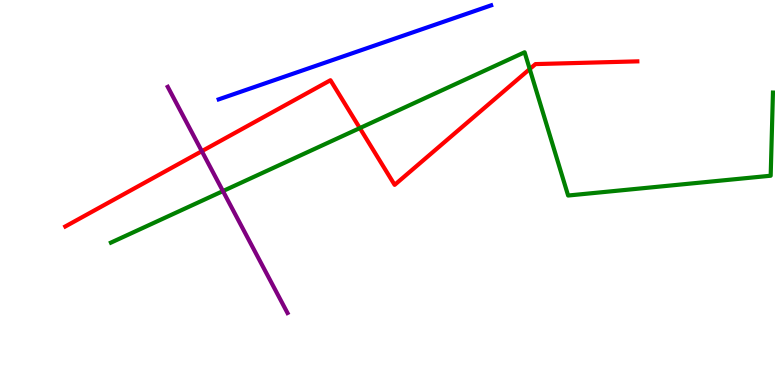[{'lines': ['blue', 'red'], 'intersections': []}, {'lines': ['green', 'red'], 'intersections': [{'x': 4.64, 'y': 6.67}, {'x': 6.84, 'y': 8.21}]}, {'lines': ['purple', 'red'], 'intersections': [{'x': 2.6, 'y': 6.07}]}, {'lines': ['blue', 'green'], 'intersections': []}, {'lines': ['blue', 'purple'], 'intersections': []}, {'lines': ['green', 'purple'], 'intersections': [{'x': 2.88, 'y': 5.04}]}]